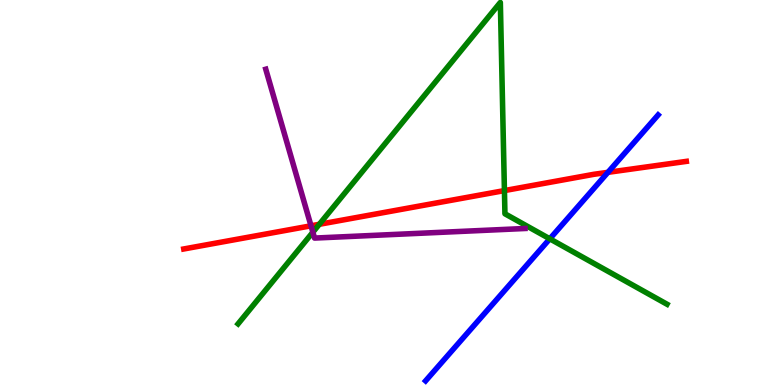[{'lines': ['blue', 'red'], 'intersections': [{'x': 7.84, 'y': 5.52}]}, {'lines': ['green', 'red'], 'intersections': [{'x': 4.12, 'y': 4.17}, {'x': 6.51, 'y': 5.05}]}, {'lines': ['purple', 'red'], 'intersections': [{'x': 4.01, 'y': 4.13}]}, {'lines': ['blue', 'green'], 'intersections': [{'x': 7.09, 'y': 3.8}]}, {'lines': ['blue', 'purple'], 'intersections': []}, {'lines': ['green', 'purple'], 'intersections': [{'x': 4.04, 'y': 3.97}]}]